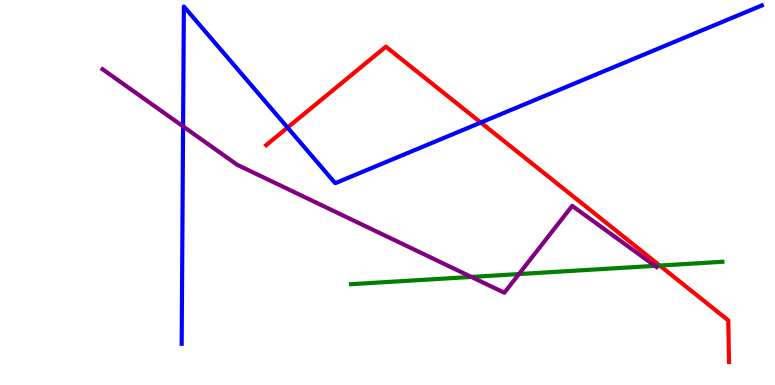[{'lines': ['blue', 'red'], 'intersections': [{'x': 3.71, 'y': 6.69}, {'x': 6.2, 'y': 6.82}]}, {'lines': ['green', 'red'], 'intersections': [{'x': 8.51, 'y': 3.1}]}, {'lines': ['purple', 'red'], 'intersections': []}, {'lines': ['blue', 'green'], 'intersections': []}, {'lines': ['blue', 'purple'], 'intersections': [{'x': 2.36, 'y': 6.72}]}, {'lines': ['green', 'purple'], 'intersections': [{'x': 6.08, 'y': 2.81}, {'x': 6.7, 'y': 2.88}, {'x': 8.45, 'y': 3.09}]}]